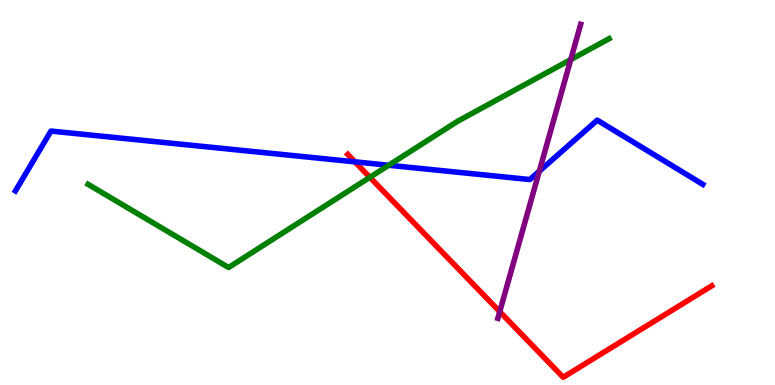[{'lines': ['blue', 'red'], 'intersections': [{'x': 4.58, 'y': 5.8}]}, {'lines': ['green', 'red'], 'intersections': [{'x': 4.77, 'y': 5.39}]}, {'lines': ['purple', 'red'], 'intersections': [{'x': 6.45, 'y': 1.91}]}, {'lines': ['blue', 'green'], 'intersections': [{'x': 5.02, 'y': 5.71}]}, {'lines': ['blue', 'purple'], 'intersections': [{'x': 6.96, 'y': 5.55}]}, {'lines': ['green', 'purple'], 'intersections': [{'x': 7.36, 'y': 8.45}]}]